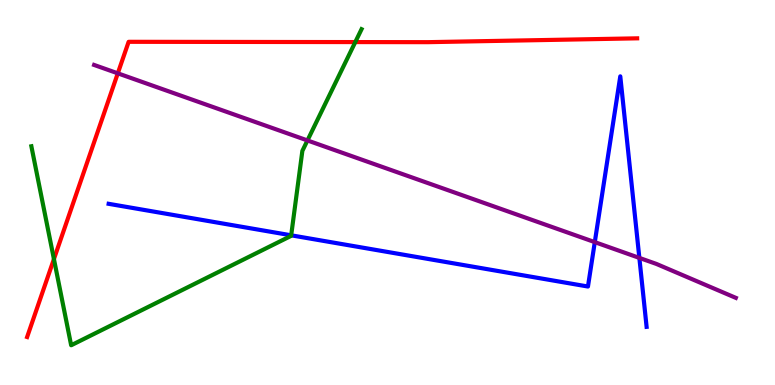[{'lines': ['blue', 'red'], 'intersections': []}, {'lines': ['green', 'red'], 'intersections': [{'x': 0.696, 'y': 3.27}, {'x': 4.58, 'y': 8.91}]}, {'lines': ['purple', 'red'], 'intersections': [{'x': 1.52, 'y': 8.1}]}, {'lines': ['blue', 'green'], 'intersections': [{'x': 3.76, 'y': 3.89}]}, {'lines': ['blue', 'purple'], 'intersections': [{'x': 7.67, 'y': 3.71}, {'x': 8.25, 'y': 3.3}]}, {'lines': ['green', 'purple'], 'intersections': [{'x': 3.97, 'y': 6.35}]}]